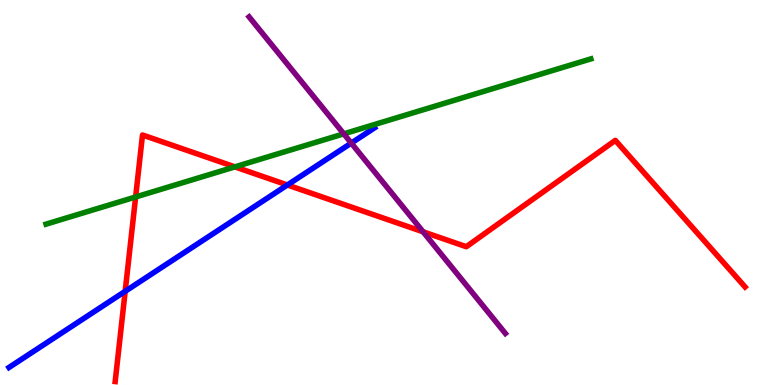[{'lines': ['blue', 'red'], 'intersections': [{'x': 1.62, 'y': 2.43}, {'x': 3.71, 'y': 5.2}]}, {'lines': ['green', 'red'], 'intersections': [{'x': 1.75, 'y': 4.88}, {'x': 3.03, 'y': 5.67}]}, {'lines': ['purple', 'red'], 'intersections': [{'x': 5.46, 'y': 3.98}]}, {'lines': ['blue', 'green'], 'intersections': []}, {'lines': ['blue', 'purple'], 'intersections': [{'x': 4.53, 'y': 6.28}]}, {'lines': ['green', 'purple'], 'intersections': [{'x': 4.44, 'y': 6.52}]}]